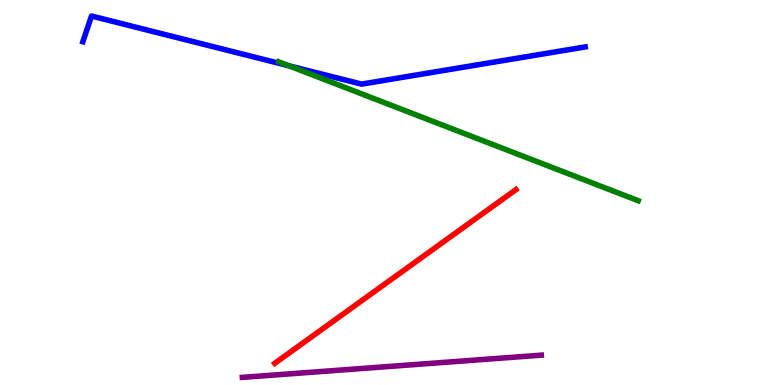[{'lines': ['blue', 'red'], 'intersections': []}, {'lines': ['green', 'red'], 'intersections': []}, {'lines': ['purple', 'red'], 'intersections': []}, {'lines': ['blue', 'green'], 'intersections': [{'x': 3.73, 'y': 8.29}]}, {'lines': ['blue', 'purple'], 'intersections': []}, {'lines': ['green', 'purple'], 'intersections': []}]